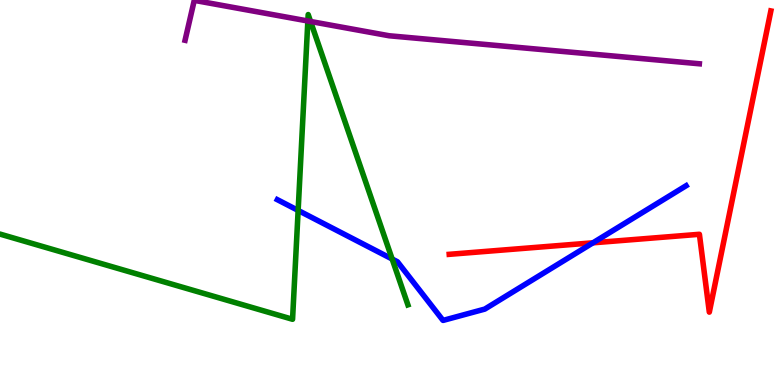[{'lines': ['blue', 'red'], 'intersections': [{'x': 7.65, 'y': 3.69}]}, {'lines': ['green', 'red'], 'intersections': []}, {'lines': ['purple', 'red'], 'intersections': []}, {'lines': ['blue', 'green'], 'intersections': [{'x': 3.85, 'y': 4.53}, {'x': 5.06, 'y': 3.27}]}, {'lines': ['blue', 'purple'], 'intersections': []}, {'lines': ['green', 'purple'], 'intersections': [{'x': 3.97, 'y': 9.45}, {'x': 4.01, 'y': 9.44}]}]